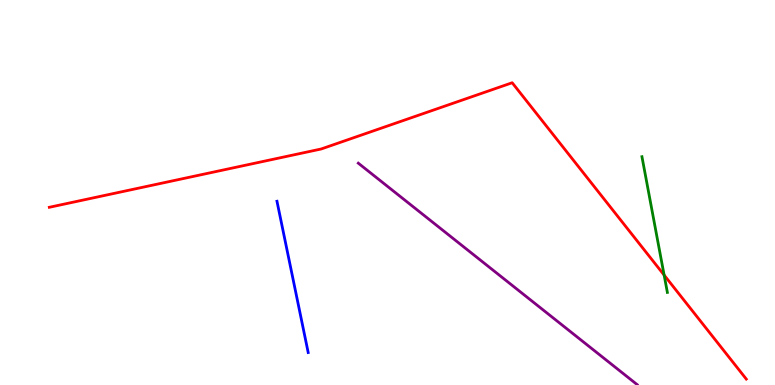[{'lines': ['blue', 'red'], 'intersections': []}, {'lines': ['green', 'red'], 'intersections': [{'x': 8.57, 'y': 2.86}]}, {'lines': ['purple', 'red'], 'intersections': []}, {'lines': ['blue', 'green'], 'intersections': []}, {'lines': ['blue', 'purple'], 'intersections': []}, {'lines': ['green', 'purple'], 'intersections': []}]